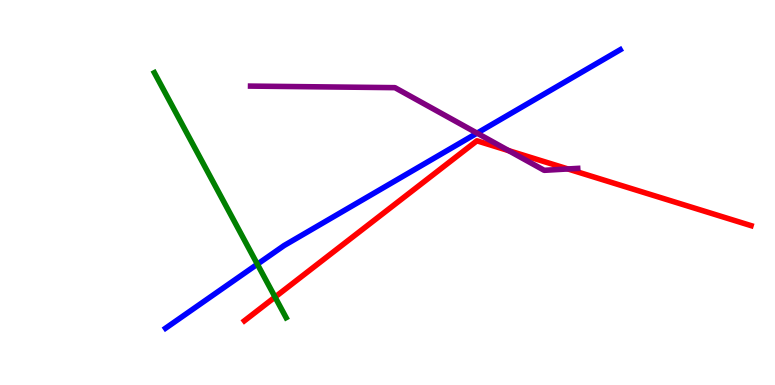[{'lines': ['blue', 'red'], 'intersections': []}, {'lines': ['green', 'red'], 'intersections': [{'x': 3.55, 'y': 2.28}]}, {'lines': ['purple', 'red'], 'intersections': [{'x': 6.56, 'y': 6.09}, {'x': 7.33, 'y': 5.61}]}, {'lines': ['blue', 'green'], 'intersections': [{'x': 3.32, 'y': 3.14}]}, {'lines': ['blue', 'purple'], 'intersections': [{'x': 6.16, 'y': 6.54}]}, {'lines': ['green', 'purple'], 'intersections': []}]